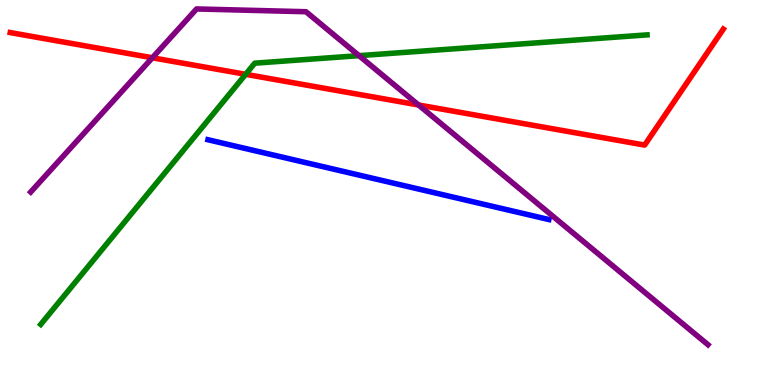[{'lines': ['blue', 'red'], 'intersections': []}, {'lines': ['green', 'red'], 'intersections': [{'x': 3.17, 'y': 8.07}]}, {'lines': ['purple', 'red'], 'intersections': [{'x': 1.97, 'y': 8.5}, {'x': 5.4, 'y': 7.27}]}, {'lines': ['blue', 'green'], 'intersections': []}, {'lines': ['blue', 'purple'], 'intersections': []}, {'lines': ['green', 'purple'], 'intersections': [{'x': 4.63, 'y': 8.55}]}]